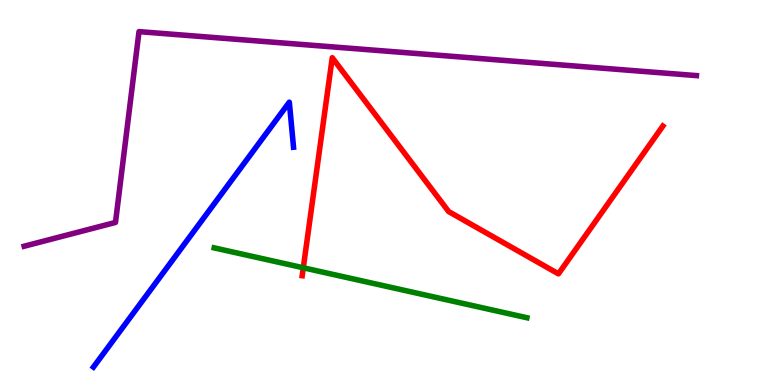[{'lines': ['blue', 'red'], 'intersections': []}, {'lines': ['green', 'red'], 'intersections': [{'x': 3.91, 'y': 3.04}]}, {'lines': ['purple', 'red'], 'intersections': []}, {'lines': ['blue', 'green'], 'intersections': []}, {'lines': ['blue', 'purple'], 'intersections': []}, {'lines': ['green', 'purple'], 'intersections': []}]